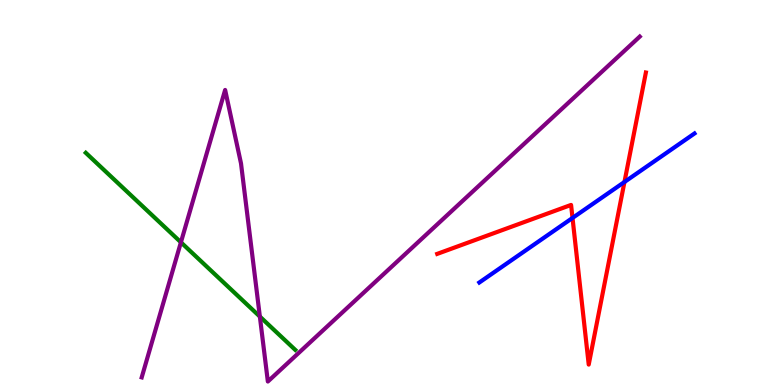[{'lines': ['blue', 'red'], 'intersections': [{'x': 7.39, 'y': 4.34}, {'x': 8.06, 'y': 5.27}]}, {'lines': ['green', 'red'], 'intersections': []}, {'lines': ['purple', 'red'], 'intersections': []}, {'lines': ['blue', 'green'], 'intersections': []}, {'lines': ['blue', 'purple'], 'intersections': []}, {'lines': ['green', 'purple'], 'intersections': [{'x': 2.33, 'y': 3.71}, {'x': 3.35, 'y': 1.78}]}]